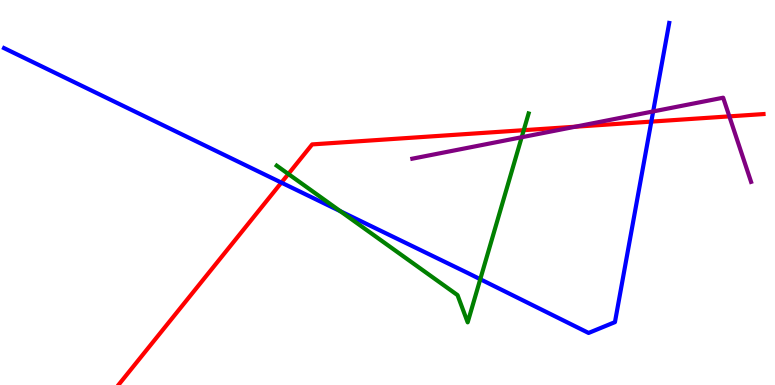[{'lines': ['blue', 'red'], 'intersections': [{'x': 3.63, 'y': 5.26}, {'x': 8.4, 'y': 6.84}]}, {'lines': ['green', 'red'], 'intersections': [{'x': 3.72, 'y': 5.48}, {'x': 6.76, 'y': 6.62}]}, {'lines': ['purple', 'red'], 'intersections': [{'x': 7.42, 'y': 6.71}, {'x': 9.41, 'y': 6.98}]}, {'lines': ['blue', 'green'], 'intersections': [{'x': 4.39, 'y': 4.51}, {'x': 6.2, 'y': 2.75}]}, {'lines': ['blue', 'purple'], 'intersections': [{'x': 8.43, 'y': 7.11}]}, {'lines': ['green', 'purple'], 'intersections': [{'x': 6.73, 'y': 6.44}]}]